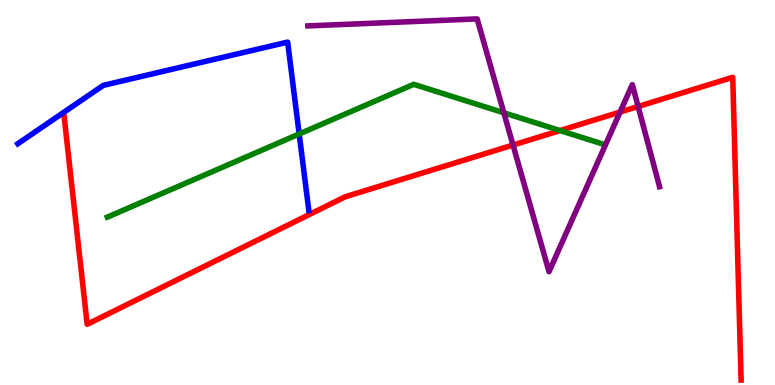[{'lines': ['blue', 'red'], 'intersections': []}, {'lines': ['green', 'red'], 'intersections': [{'x': 7.23, 'y': 6.61}]}, {'lines': ['purple', 'red'], 'intersections': [{'x': 6.62, 'y': 6.23}, {'x': 8.0, 'y': 7.09}, {'x': 8.23, 'y': 7.23}]}, {'lines': ['blue', 'green'], 'intersections': [{'x': 3.86, 'y': 6.52}]}, {'lines': ['blue', 'purple'], 'intersections': []}, {'lines': ['green', 'purple'], 'intersections': [{'x': 6.5, 'y': 7.07}]}]